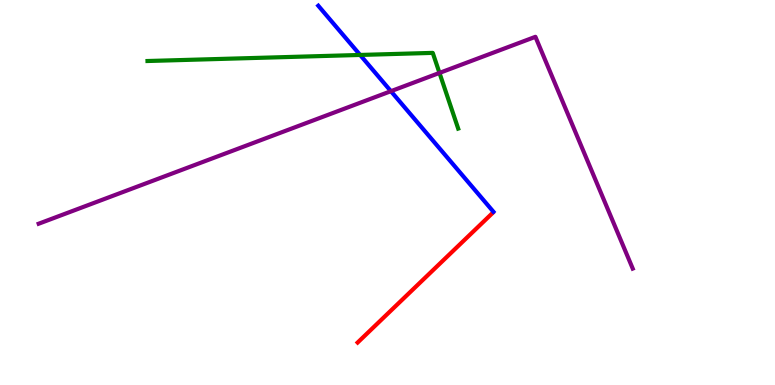[{'lines': ['blue', 'red'], 'intersections': []}, {'lines': ['green', 'red'], 'intersections': []}, {'lines': ['purple', 'red'], 'intersections': []}, {'lines': ['blue', 'green'], 'intersections': [{'x': 4.65, 'y': 8.57}]}, {'lines': ['blue', 'purple'], 'intersections': [{'x': 5.04, 'y': 7.63}]}, {'lines': ['green', 'purple'], 'intersections': [{'x': 5.67, 'y': 8.11}]}]